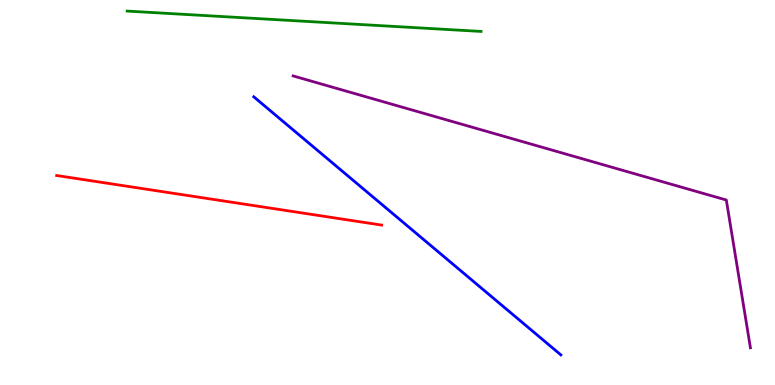[{'lines': ['blue', 'red'], 'intersections': []}, {'lines': ['green', 'red'], 'intersections': []}, {'lines': ['purple', 'red'], 'intersections': []}, {'lines': ['blue', 'green'], 'intersections': []}, {'lines': ['blue', 'purple'], 'intersections': []}, {'lines': ['green', 'purple'], 'intersections': []}]